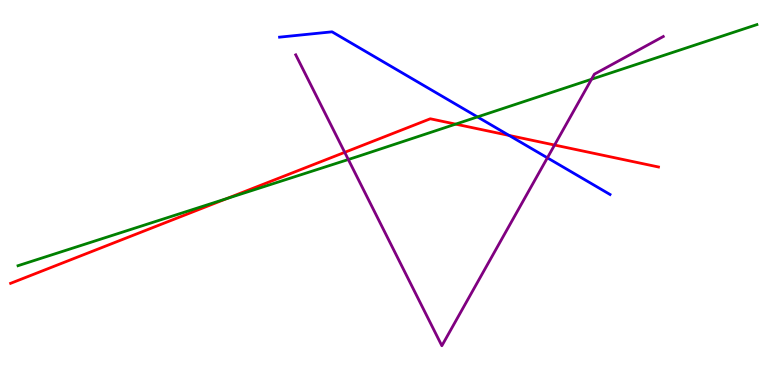[{'lines': ['blue', 'red'], 'intersections': [{'x': 6.57, 'y': 6.48}]}, {'lines': ['green', 'red'], 'intersections': [{'x': 2.92, 'y': 4.84}, {'x': 5.88, 'y': 6.78}]}, {'lines': ['purple', 'red'], 'intersections': [{'x': 4.45, 'y': 6.04}, {'x': 7.16, 'y': 6.23}]}, {'lines': ['blue', 'green'], 'intersections': [{'x': 6.16, 'y': 6.96}]}, {'lines': ['blue', 'purple'], 'intersections': [{'x': 7.06, 'y': 5.9}]}, {'lines': ['green', 'purple'], 'intersections': [{'x': 4.49, 'y': 5.86}, {'x': 7.63, 'y': 7.94}]}]